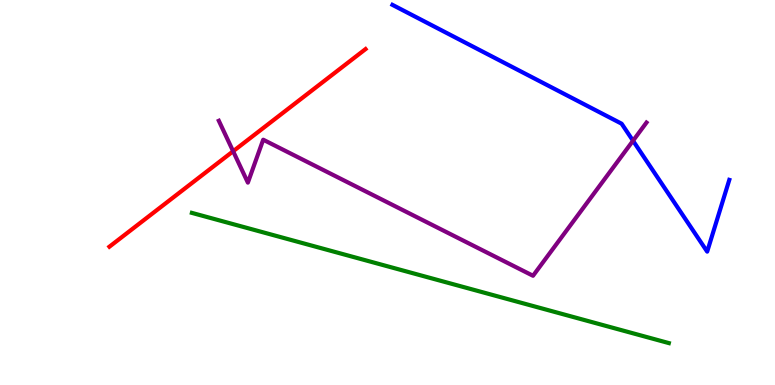[{'lines': ['blue', 'red'], 'intersections': []}, {'lines': ['green', 'red'], 'intersections': []}, {'lines': ['purple', 'red'], 'intersections': [{'x': 3.01, 'y': 6.07}]}, {'lines': ['blue', 'green'], 'intersections': []}, {'lines': ['blue', 'purple'], 'intersections': [{'x': 8.17, 'y': 6.34}]}, {'lines': ['green', 'purple'], 'intersections': []}]